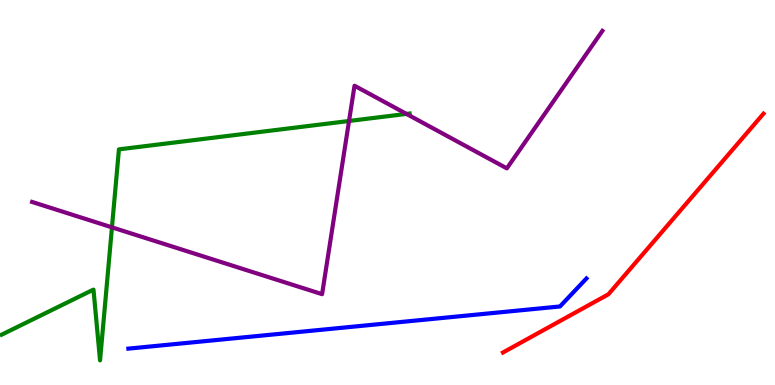[{'lines': ['blue', 'red'], 'intersections': []}, {'lines': ['green', 'red'], 'intersections': []}, {'lines': ['purple', 'red'], 'intersections': []}, {'lines': ['blue', 'green'], 'intersections': []}, {'lines': ['blue', 'purple'], 'intersections': []}, {'lines': ['green', 'purple'], 'intersections': [{'x': 1.44, 'y': 4.09}, {'x': 4.5, 'y': 6.86}, {'x': 5.24, 'y': 7.04}]}]